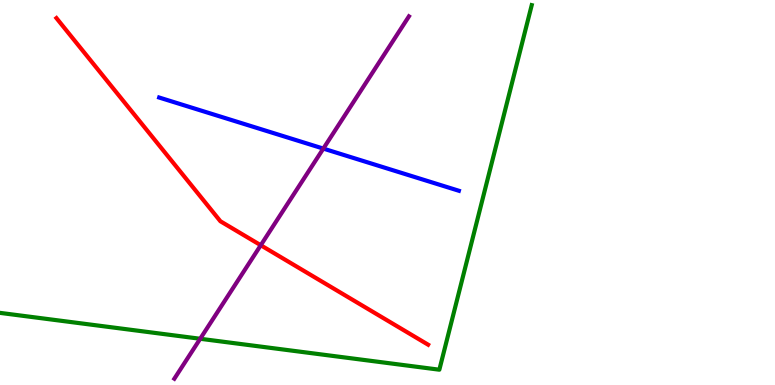[{'lines': ['blue', 'red'], 'intersections': []}, {'lines': ['green', 'red'], 'intersections': []}, {'lines': ['purple', 'red'], 'intersections': [{'x': 3.36, 'y': 3.63}]}, {'lines': ['blue', 'green'], 'intersections': []}, {'lines': ['blue', 'purple'], 'intersections': [{'x': 4.17, 'y': 6.14}]}, {'lines': ['green', 'purple'], 'intersections': [{'x': 2.58, 'y': 1.2}]}]